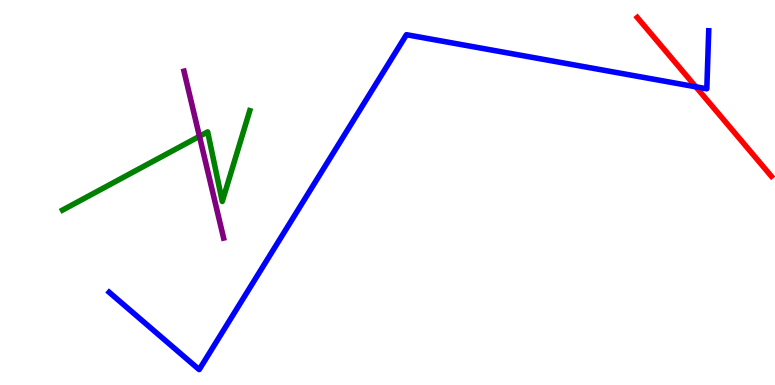[{'lines': ['blue', 'red'], 'intersections': [{'x': 8.98, 'y': 7.75}]}, {'lines': ['green', 'red'], 'intersections': []}, {'lines': ['purple', 'red'], 'intersections': []}, {'lines': ['blue', 'green'], 'intersections': []}, {'lines': ['blue', 'purple'], 'intersections': []}, {'lines': ['green', 'purple'], 'intersections': [{'x': 2.57, 'y': 6.46}]}]